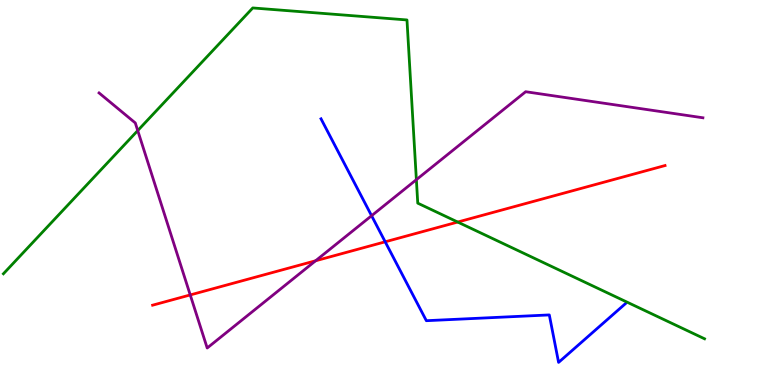[{'lines': ['blue', 'red'], 'intersections': [{'x': 4.97, 'y': 3.72}]}, {'lines': ['green', 'red'], 'intersections': [{'x': 5.91, 'y': 4.23}]}, {'lines': ['purple', 'red'], 'intersections': [{'x': 2.45, 'y': 2.34}, {'x': 4.07, 'y': 3.23}]}, {'lines': ['blue', 'green'], 'intersections': []}, {'lines': ['blue', 'purple'], 'intersections': [{'x': 4.79, 'y': 4.4}]}, {'lines': ['green', 'purple'], 'intersections': [{'x': 1.78, 'y': 6.61}, {'x': 5.37, 'y': 5.33}]}]